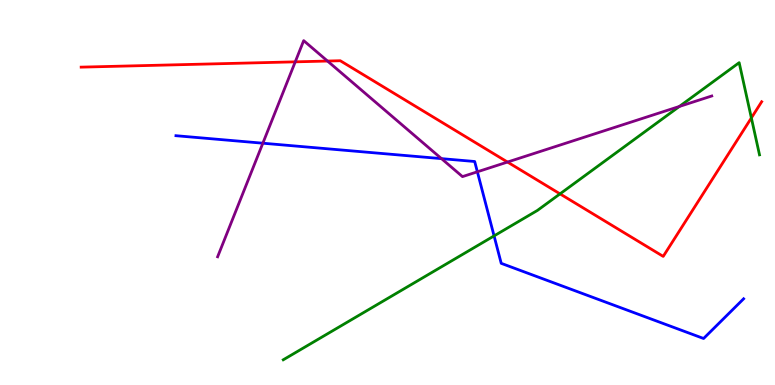[{'lines': ['blue', 'red'], 'intersections': []}, {'lines': ['green', 'red'], 'intersections': [{'x': 7.23, 'y': 4.96}, {'x': 9.7, 'y': 6.94}]}, {'lines': ['purple', 'red'], 'intersections': [{'x': 3.81, 'y': 8.39}, {'x': 4.23, 'y': 8.41}, {'x': 6.55, 'y': 5.79}]}, {'lines': ['blue', 'green'], 'intersections': [{'x': 6.38, 'y': 3.87}]}, {'lines': ['blue', 'purple'], 'intersections': [{'x': 3.39, 'y': 6.28}, {'x': 5.7, 'y': 5.88}, {'x': 6.16, 'y': 5.54}]}, {'lines': ['green', 'purple'], 'intersections': [{'x': 8.77, 'y': 7.23}]}]